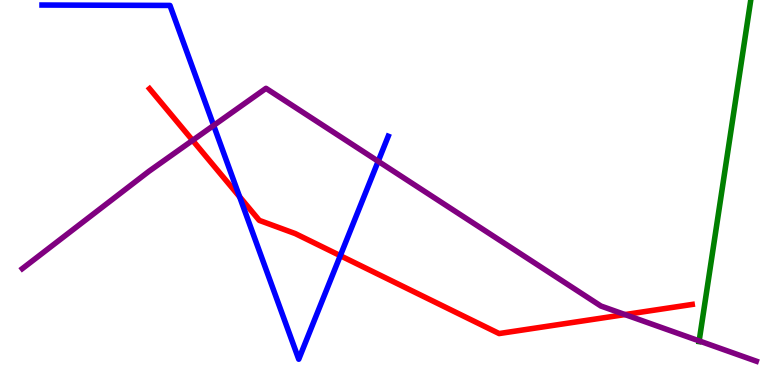[{'lines': ['blue', 'red'], 'intersections': [{'x': 3.09, 'y': 4.89}, {'x': 4.39, 'y': 3.36}]}, {'lines': ['green', 'red'], 'intersections': []}, {'lines': ['purple', 'red'], 'intersections': [{'x': 2.49, 'y': 6.35}, {'x': 8.06, 'y': 1.83}]}, {'lines': ['blue', 'green'], 'intersections': []}, {'lines': ['blue', 'purple'], 'intersections': [{'x': 2.76, 'y': 6.74}, {'x': 4.88, 'y': 5.81}]}, {'lines': ['green', 'purple'], 'intersections': [{'x': 9.02, 'y': 1.15}]}]